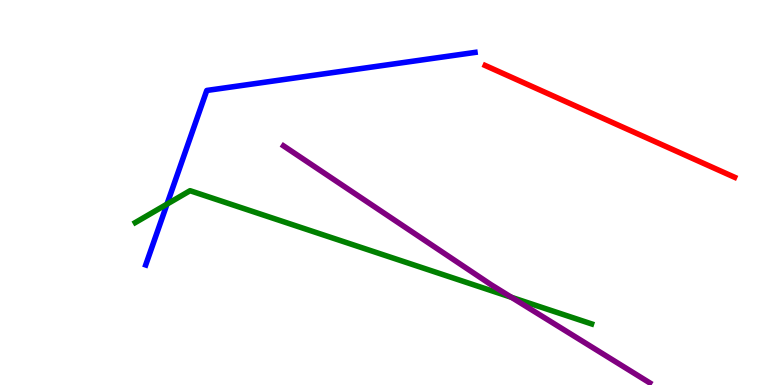[{'lines': ['blue', 'red'], 'intersections': []}, {'lines': ['green', 'red'], 'intersections': []}, {'lines': ['purple', 'red'], 'intersections': []}, {'lines': ['blue', 'green'], 'intersections': [{'x': 2.15, 'y': 4.7}]}, {'lines': ['blue', 'purple'], 'intersections': []}, {'lines': ['green', 'purple'], 'intersections': [{'x': 6.6, 'y': 2.28}]}]